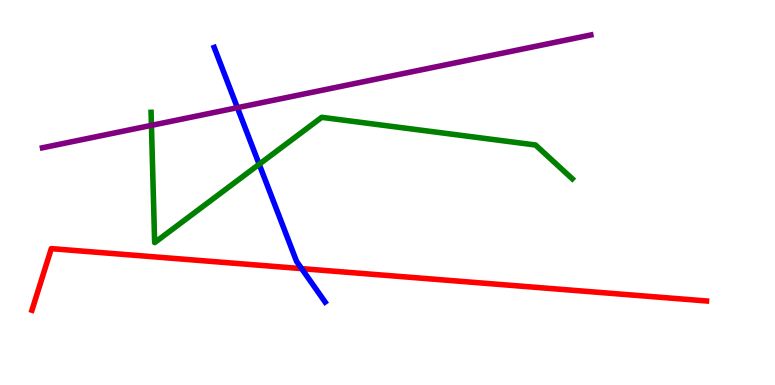[{'lines': ['blue', 'red'], 'intersections': [{'x': 3.89, 'y': 3.02}]}, {'lines': ['green', 'red'], 'intersections': []}, {'lines': ['purple', 'red'], 'intersections': []}, {'lines': ['blue', 'green'], 'intersections': [{'x': 3.34, 'y': 5.73}]}, {'lines': ['blue', 'purple'], 'intersections': [{'x': 3.06, 'y': 7.2}]}, {'lines': ['green', 'purple'], 'intersections': [{'x': 1.95, 'y': 6.74}]}]